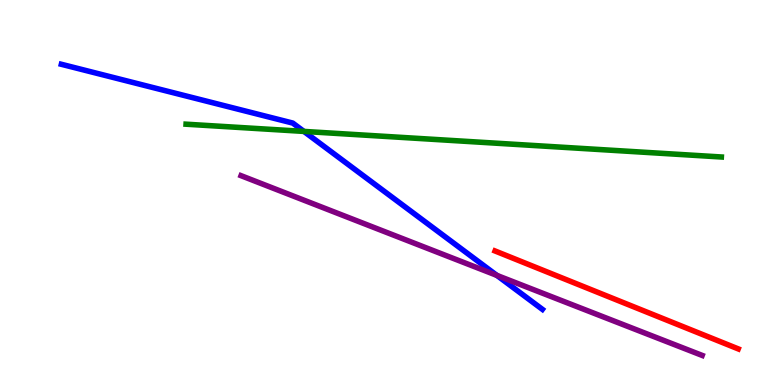[{'lines': ['blue', 'red'], 'intersections': []}, {'lines': ['green', 'red'], 'intersections': []}, {'lines': ['purple', 'red'], 'intersections': []}, {'lines': ['blue', 'green'], 'intersections': [{'x': 3.92, 'y': 6.59}]}, {'lines': ['blue', 'purple'], 'intersections': [{'x': 6.41, 'y': 2.85}]}, {'lines': ['green', 'purple'], 'intersections': []}]